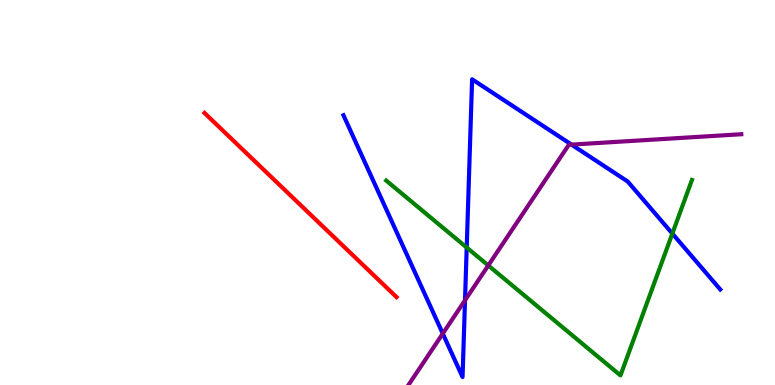[{'lines': ['blue', 'red'], 'intersections': []}, {'lines': ['green', 'red'], 'intersections': []}, {'lines': ['purple', 'red'], 'intersections': []}, {'lines': ['blue', 'green'], 'intersections': [{'x': 6.02, 'y': 3.57}, {'x': 8.68, 'y': 3.93}]}, {'lines': ['blue', 'purple'], 'intersections': [{'x': 5.71, 'y': 1.34}, {'x': 6.0, 'y': 2.2}, {'x': 7.37, 'y': 6.24}]}, {'lines': ['green', 'purple'], 'intersections': [{'x': 6.3, 'y': 3.11}]}]